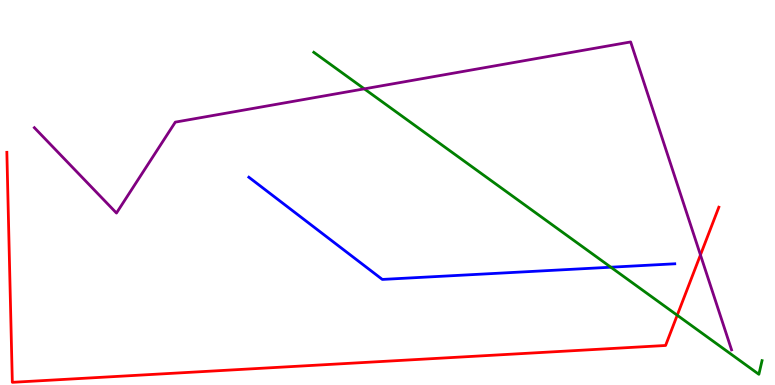[{'lines': ['blue', 'red'], 'intersections': []}, {'lines': ['green', 'red'], 'intersections': [{'x': 8.74, 'y': 1.81}]}, {'lines': ['purple', 'red'], 'intersections': [{'x': 9.04, 'y': 3.38}]}, {'lines': ['blue', 'green'], 'intersections': [{'x': 7.88, 'y': 3.06}]}, {'lines': ['blue', 'purple'], 'intersections': []}, {'lines': ['green', 'purple'], 'intersections': [{'x': 4.7, 'y': 7.69}]}]